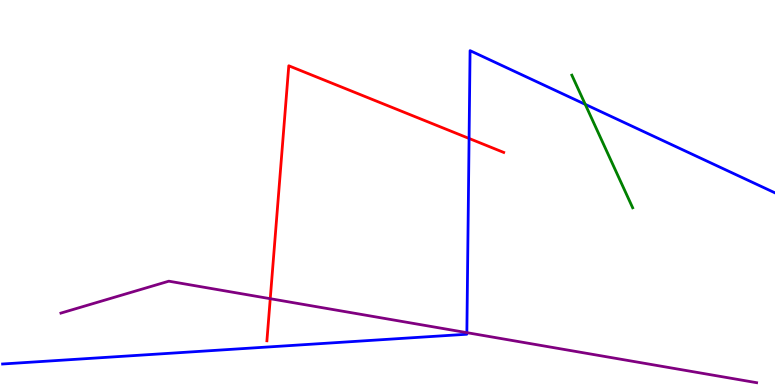[{'lines': ['blue', 'red'], 'intersections': [{'x': 6.05, 'y': 6.4}]}, {'lines': ['green', 'red'], 'intersections': []}, {'lines': ['purple', 'red'], 'intersections': [{'x': 3.49, 'y': 2.24}]}, {'lines': ['blue', 'green'], 'intersections': [{'x': 7.55, 'y': 7.29}]}, {'lines': ['blue', 'purple'], 'intersections': [{'x': 6.02, 'y': 1.36}]}, {'lines': ['green', 'purple'], 'intersections': []}]